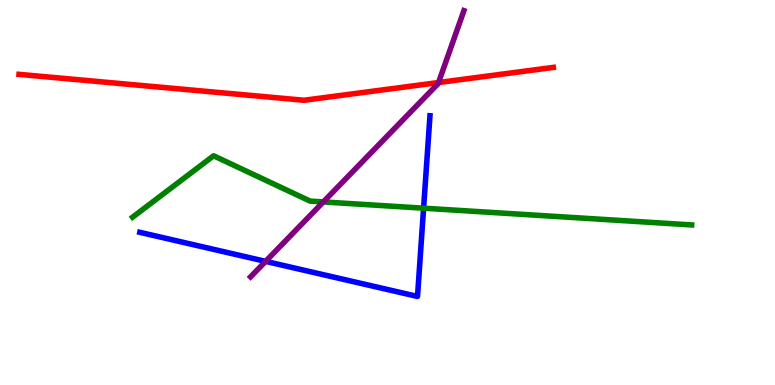[{'lines': ['blue', 'red'], 'intersections': []}, {'lines': ['green', 'red'], 'intersections': []}, {'lines': ['purple', 'red'], 'intersections': [{'x': 5.66, 'y': 7.86}]}, {'lines': ['blue', 'green'], 'intersections': [{'x': 5.47, 'y': 4.59}]}, {'lines': ['blue', 'purple'], 'intersections': [{'x': 3.43, 'y': 3.21}]}, {'lines': ['green', 'purple'], 'intersections': [{'x': 4.17, 'y': 4.76}]}]